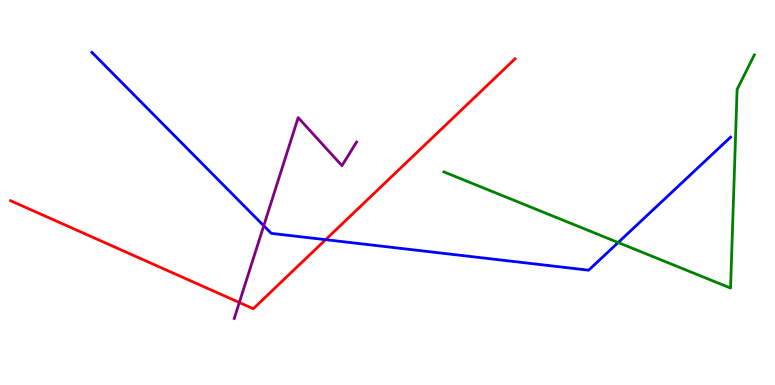[{'lines': ['blue', 'red'], 'intersections': [{'x': 4.2, 'y': 3.77}]}, {'lines': ['green', 'red'], 'intersections': []}, {'lines': ['purple', 'red'], 'intersections': [{'x': 3.09, 'y': 2.14}]}, {'lines': ['blue', 'green'], 'intersections': [{'x': 7.98, 'y': 3.7}]}, {'lines': ['blue', 'purple'], 'intersections': [{'x': 3.4, 'y': 4.14}]}, {'lines': ['green', 'purple'], 'intersections': []}]